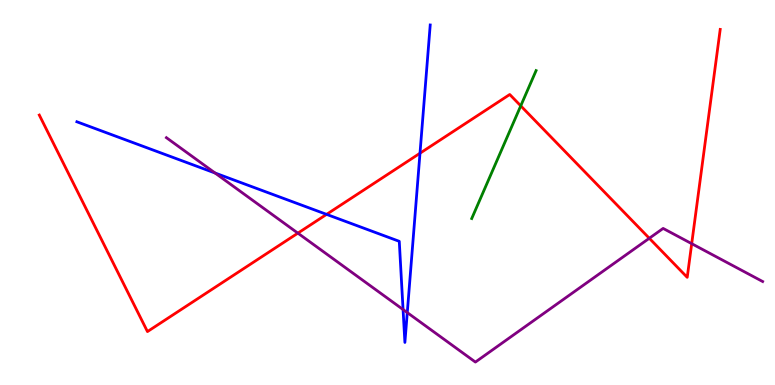[{'lines': ['blue', 'red'], 'intersections': [{'x': 4.21, 'y': 4.43}, {'x': 5.42, 'y': 6.02}]}, {'lines': ['green', 'red'], 'intersections': [{'x': 6.72, 'y': 7.25}]}, {'lines': ['purple', 'red'], 'intersections': [{'x': 3.84, 'y': 3.94}, {'x': 8.38, 'y': 3.81}, {'x': 8.93, 'y': 3.67}]}, {'lines': ['blue', 'green'], 'intersections': []}, {'lines': ['blue', 'purple'], 'intersections': [{'x': 2.78, 'y': 5.51}, {'x': 5.2, 'y': 1.96}, {'x': 5.26, 'y': 1.88}]}, {'lines': ['green', 'purple'], 'intersections': []}]